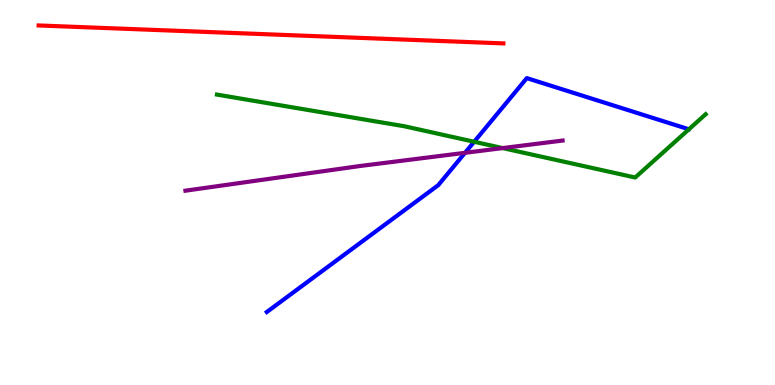[{'lines': ['blue', 'red'], 'intersections': []}, {'lines': ['green', 'red'], 'intersections': []}, {'lines': ['purple', 'red'], 'intersections': []}, {'lines': ['blue', 'green'], 'intersections': [{'x': 6.12, 'y': 6.32}]}, {'lines': ['blue', 'purple'], 'intersections': [{'x': 6.0, 'y': 6.03}]}, {'lines': ['green', 'purple'], 'intersections': [{'x': 6.49, 'y': 6.15}]}]